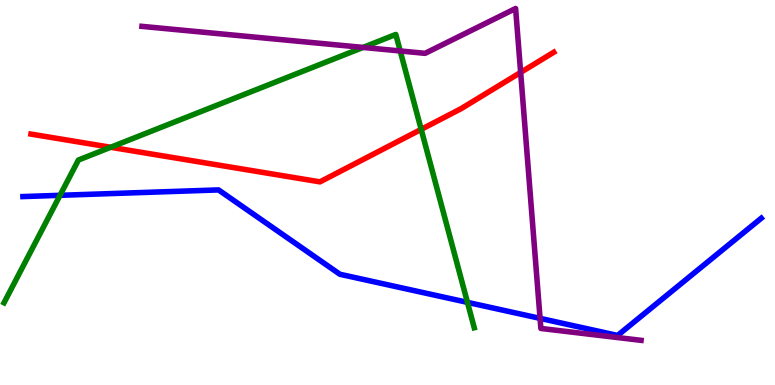[{'lines': ['blue', 'red'], 'intersections': []}, {'lines': ['green', 'red'], 'intersections': [{'x': 1.43, 'y': 6.17}, {'x': 5.43, 'y': 6.64}]}, {'lines': ['purple', 'red'], 'intersections': [{'x': 6.72, 'y': 8.12}]}, {'lines': ['blue', 'green'], 'intersections': [{'x': 0.774, 'y': 4.93}, {'x': 6.03, 'y': 2.15}]}, {'lines': ['blue', 'purple'], 'intersections': [{'x': 6.97, 'y': 1.73}]}, {'lines': ['green', 'purple'], 'intersections': [{'x': 4.68, 'y': 8.77}, {'x': 5.16, 'y': 8.68}]}]